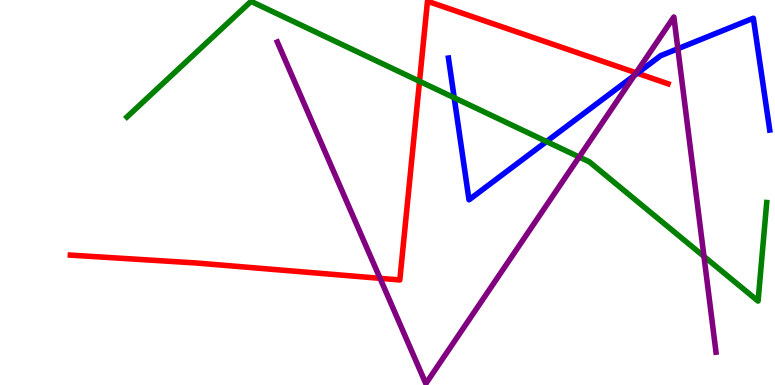[{'lines': ['blue', 'red'], 'intersections': [{'x': 8.22, 'y': 8.1}]}, {'lines': ['green', 'red'], 'intersections': [{'x': 5.41, 'y': 7.89}]}, {'lines': ['purple', 'red'], 'intersections': [{'x': 4.9, 'y': 2.77}, {'x': 8.21, 'y': 8.11}]}, {'lines': ['blue', 'green'], 'intersections': [{'x': 5.86, 'y': 7.46}, {'x': 7.05, 'y': 6.32}]}, {'lines': ['blue', 'purple'], 'intersections': [{'x': 8.18, 'y': 8.04}, {'x': 8.75, 'y': 8.73}]}, {'lines': ['green', 'purple'], 'intersections': [{'x': 7.47, 'y': 5.92}, {'x': 9.08, 'y': 3.34}]}]